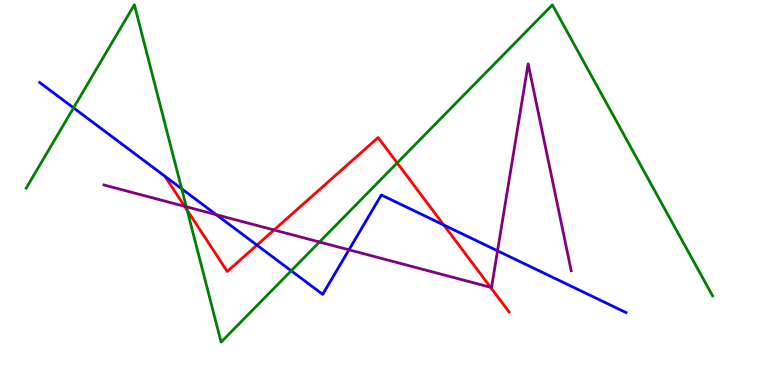[{'lines': ['blue', 'red'], 'intersections': [{'x': 3.32, 'y': 3.63}, {'x': 5.73, 'y': 4.16}]}, {'lines': ['green', 'red'], 'intersections': [{'x': 2.42, 'y': 4.54}, {'x': 5.12, 'y': 5.77}]}, {'lines': ['purple', 'red'], 'intersections': [{'x': 2.38, 'y': 4.64}, {'x': 3.54, 'y': 4.03}, {'x': 6.33, 'y': 2.54}]}, {'lines': ['blue', 'green'], 'intersections': [{'x': 0.949, 'y': 7.2}, {'x': 2.34, 'y': 5.1}, {'x': 3.76, 'y': 2.97}]}, {'lines': ['blue', 'purple'], 'intersections': [{'x': 2.79, 'y': 4.42}, {'x': 4.5, 'y': 3.51}, {'x': 6.42, 'y': 3.49}]}, {'lines': ['green', 'purple'], 'intersections': [{'x': 2.4, 'y': 4.63}, {'x': 4.12, 'y': 3.71}]}]